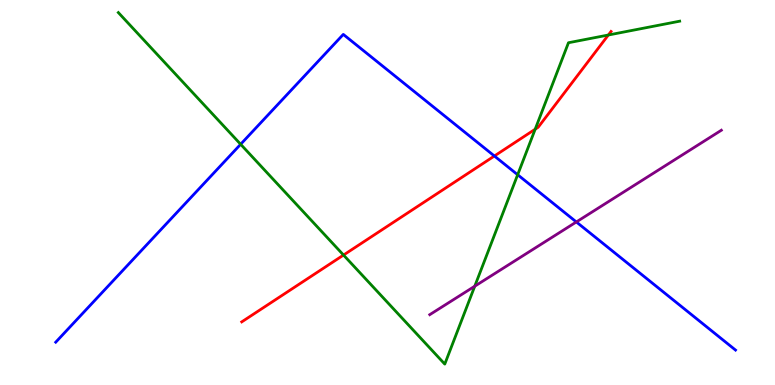[{'lines': ['blue', 'red'], 'intersections': [{'x': 6.38, 'y': 5.95}]}, {'lines': ['green', 'red'], 'intersections': [{'x': 4.43, 'y': 3.38}, {'x': 6.91, 'y': 6.64}, {'x': 7.85, 'y': 9.09}]}, {'lines': ['purple', 'red'], 'intersections': []}, {'lines': ['blue', 'green'], 'intersections': [{'x': 3.11, 'y': 6.25}, {'x': 6.68, 'y': 5.46}]}, {'lines': ['blue', 'purple'], 'intersections': [{'x': 7.44, 'y': 4.23}]}, {'lines': ['green', 'purple'], 'intersections': [{'x': 6.13, 'y': 2.57}]}]